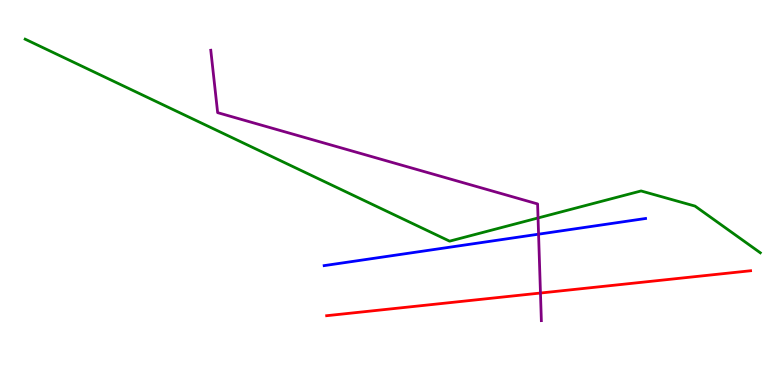[{'lines': ['blue', 'red'], 'intersections': []}, {'lines': ['green', 'red'], 'intersections': []}, {'lines': ['purple', 'red'], 'intersections': [{'x': 6.97, 'y': 2.39}]}, {'lines': ['blue', 'green'], 'intersections': []}, {'lines': ['blue', 'purple'], 'intersections': [{'x': 6.95, 'y': 3.92}]}, {'lines': ['green', 'purple'], 'intersections': [{'x': 6.94, 'y': 4.34}]}]